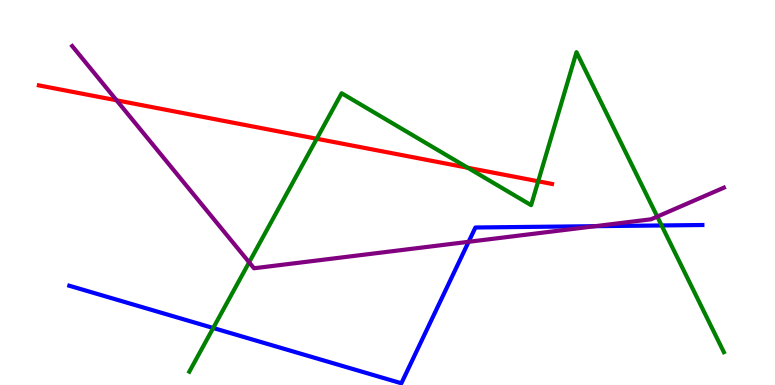[{'lines': ['blue', 'red'], 'intersections': []}, {'lines': ['green', 'red'], 'intersections': [{'x': 4.09, 'y': 6.4}, {'x': 6.04, 'y': 5.64}, {'x': 6.94, 'y': 5.29}]}, {'lines': ['purple', 'red'], 'intersections': [{'x': 1.5, 'y': 7.39}]}, {'lines': ['blue', 'green'], 'intersections': [{'x': 2.75, 'y': 1.48}, {'x': 8.54, 'y': 4.14}]}, {'lines': ['blue', 'purple'], 'intersections': [{'x': 6.05, 'y': 3.72}, {'x': 7.68, 'y': 4.13}]}, {'lines': ['green', 'purple'], 'intersections': [{'x': 3.21, 'y': 3.19}, {'x': 8.48, 'y': 4.37}]}]